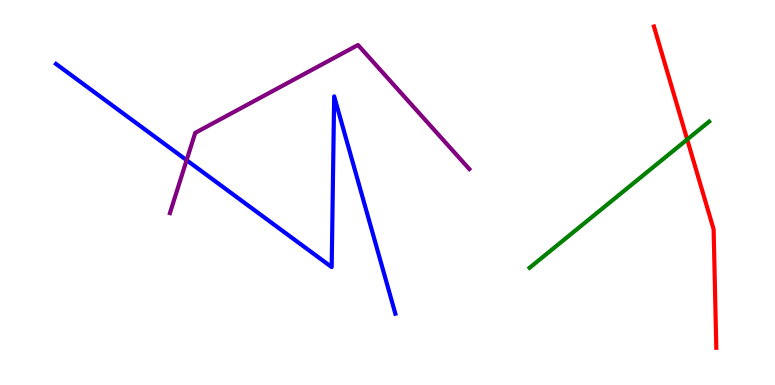[{'lines': ['blue', 'red'], 'intersections': []}, {'lines': ['green', 'red'], 'intersections': [{'x': 8.87, 'y': 6.38}]}, {'lines': ['purple', 'red'], 'intersections': []}, {'lines': ['blue', 'green'], 'intersections': []}, {'lines': ['blue', 'purple'], 'intersections': [{'x': 2.41, 'y': 5.84}]}, {'lines': ['green', 'purple'], 'intersections': []}]